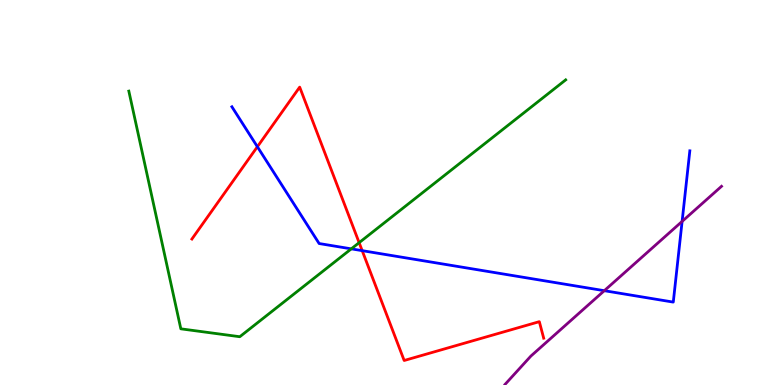[{'lines': ['blue', 'red'], 'intersections': [{'x': 3.32, 'y': 6.19}, {'x': 4.67, 'y': 3.49}]}, {'lines': ['green', 'red'], 'intersections': [{'x': 4.63, 'y': 3.7}]}, {'lines': ['purple', 'red'], 'intersections': []}, {'lines': ['blue', 'green'], 'intersections': [{'x': 4.53, 'y': 3.54}]}, {'lines': ['blue', 'purple'], 'intersections': [{'x': 7.8, 'y': 2.45}, {'x': 8.8, 'y': 4.25}]}, {'lines': ['green', 'purple'], 'intersections': []}]